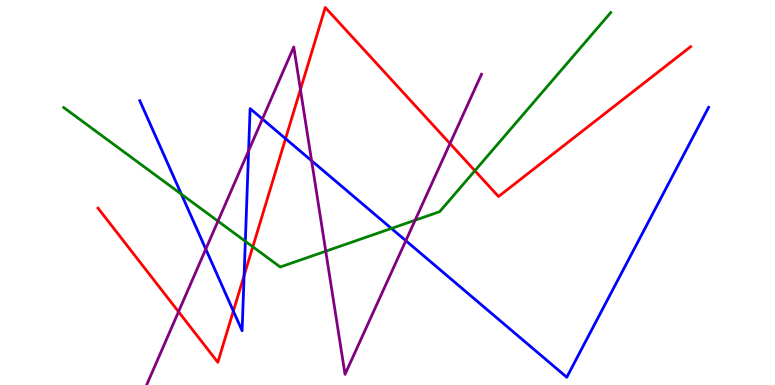[{'lines': ['blue', 'red'], 'intersections': [{'x': 3.01, 'y': 1.92}, {'x': 3.15, 'y': 2.84}, {'x': 3.68, 'y': 6.4}]}, {'lines': ['green', 'red'], 'intersections': [{'x': 3.26, 'y': 3.59}, {'x': 6.13, 'y': 5.57}]}, {'lines': ['purple', 'red'], 'intersections': [{'x': 2.3, 'y': 1.9}, {'x': 3.88, 'y': 7.68}, {'x': 5.81, 'y': 6.27}]}, {'lines': ['blue', 'green'], 'intersections': [{'x': 2.34, 'y': 4.96}, {'x': 3.17, 'y': 3.73}, {'x': 5.05, 'y': 4.07}]}, {'lines': ['blue', 'purple'], 'intersections': [{'x': 2.66, 'y': 3.53}, {'x': 3.21, 'y': 6.08}, {'x': 3.39, 'y': 6.91}, {'x': 4.02, 'y': 5.83}, {'x': 5.24, 'y': 3.75}]}, {'lines': ['green', 'purple'], 'intersections': [{'x': 2.81, 'y': 4.26}, {'x': 4.2, 'y': 3.48}, {'x': 5.36, 'y': 4.28}]}]